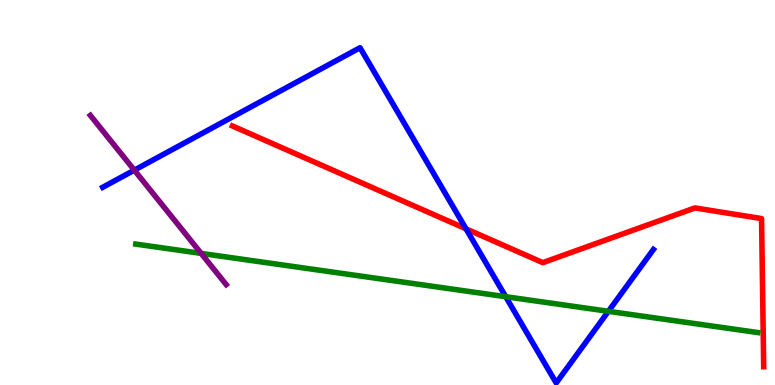[{'lines': ['blue', 'red'], 'intersections': [{'x': 6.01, 'y': 4.06}]}, {'lines': ['green', 'red'], 'intersections': []}, {'lines': ['purple', 'red'], 'intersections': []}, {'lines': ['blue', 'green'], 'intersections': [{'x': 6.53, 'y': 2.29}, {'x': 7.85, 'y': 1.91}]}, {'lines': ['blue', 'purple'], 'intersections': [{'x': 1.73, 'y': 5.58}]}, {'lines': ['green', 'purple'], 'intersections': [{'x': 2.6, 'y': 3.42}]}]